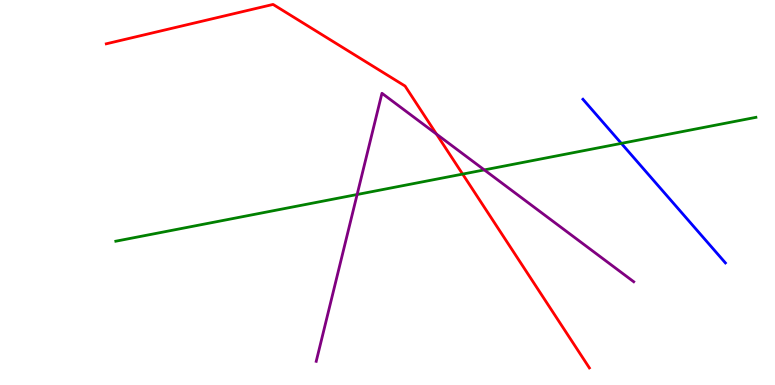[{'lines': ['blue', 'red'], 'intersections': []}, {'lines': ['green', 'red'], 'intersections': [{'x': 5.97, 'y': 5.48}]}, {'lines': ['purple', 'red'], 'intersections': [{'x': 5.63, 'y': 6.52}]}, {'lines': ['blue', 'green'], 'intersections': [{'x': 8.02, 'y': 6.28}]}, {'lines': ['blue', 'purple'], 'intersections': []}, {'lines': ['green', 'purple'], 'intersections': [{'x': 4.61, 'y': 4.95}, {'x': 6.25, 'y': 5.59}]}]